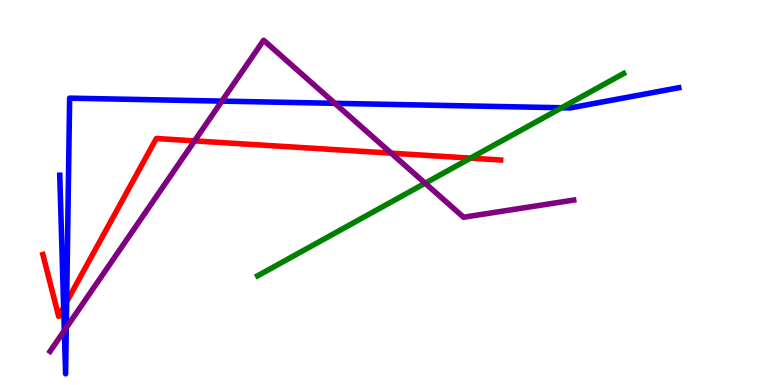[{'lines': ['blue', 'red'], 'intersections': [{'x': 0.821, 'y': 2.02}, {'x': 0.86, 'y': 2.16}]}, {'lines': ['green', 'red'], 'intersections': [{'x': 6.07, 'y': 5.89}]}, {'lines': ['purple', 'red'], 'intersections': [{'x': 2.51, 'y': 6.34}, {'x': 5.05, 'y': 6.02}]}, {'lines': ['blue', 'green'], 'intersections': [{'x': 7.25, 'y': 7.2}]}, {'lines': ['blue', 'purple'], 'intersections': [{'x': 0.83, 'y': 1.41}, {'x': 0.855, 'y': 1.49}, {'x': 2.86, 'y': 7.37}, {'x': 4.32, 'y': 7.32}]}, {'lines': ['green', 'purple'], 'intersections': [{'x': 5.49, 'y': 5.24}]}]